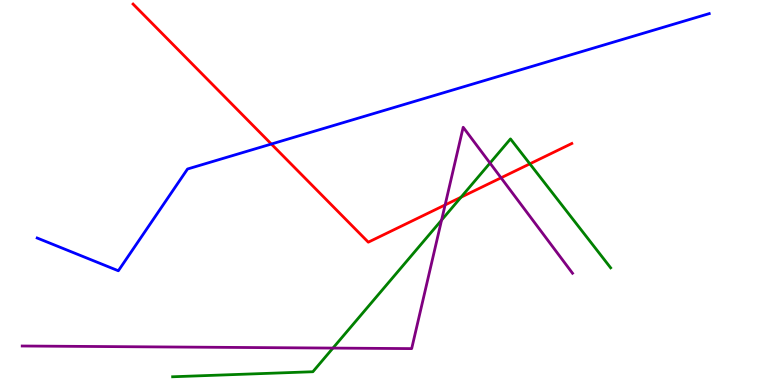[{'lines': ['blue', 'red'], 'intersections': [{'x': 3.5, 'y': 6.26}]}, {'lines': ['green', 'red'], 'intersections': [{'x': 5.95, 'y': 4.88}, {'x': 6.84, 'y': 5.74}]}, {'lines': ['purple', 'red'], 'intersections': [{'x': 5.74, 'y': 4.68}, {'x': 6.47, 'y': 5.38}]}, {'lines': ['blue', 'green'], 'intersections': []}, {'lines': ['blue', 'purple'], 'intersections': []}, {'lines': ['green', 'purple'], 'intersections': [{'x': 4.3, 'y': 0.959}, {'x': 5.7, 'y': 4.28}, {'x': 6.32, 'y': 5.76}]}]